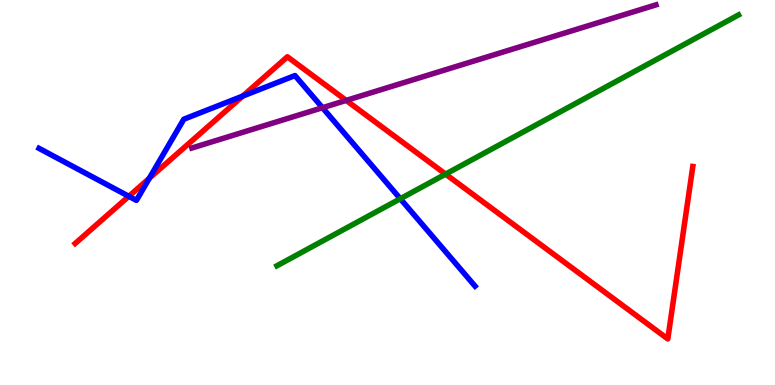[{'lines': ['blue', 'red'], 'intersections': [{'x': 1.66, 'y': 4.9}, {'x': 1.93, 'y': 5.37}, {'x': 3.13, 'y': 7.5}]}, {'lines': ['green', 'red'], 'intersections': [{'x': 5.75, 'y': 5.48}]}, {'lines': ['purple', 'red'], 'intersections': [{'x': 4.47, 'y': 7.39}]}, {'lines': ['blue', 'green'], 'intersections': [{'x': 5.17, 'y': 4.84}]}, {'lines': ['blue', 'purple'], 'intersections': [{'x': 4.16, 'y': 7.2}]}, {'lines': ['green', 'purple'], 'intersections': []}]